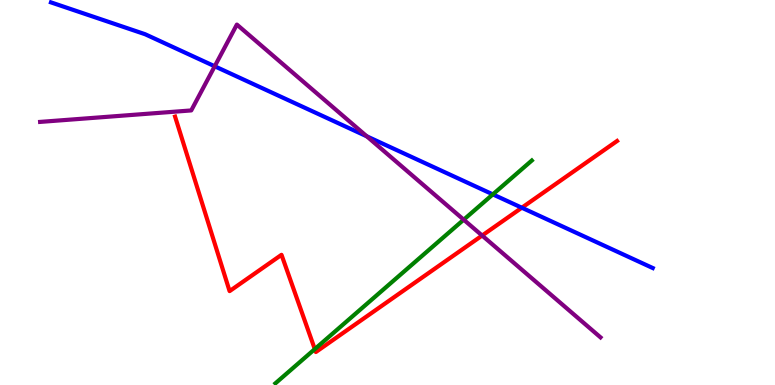[{'lines': ['blue', 'red'], 'intersections': [{'x': 6.73, 'y': 4.6}]}, {'lines': ['green', 'red'], 'intersections': [{'x': 4.06, 'y': 0.933}]}, {'lines': ['purple', 'red'], 'intersections': [{'x': 6.22, 'y': 3.88}]}, {'lines': ['blue', 'green'], 'intersections': [{'x': 6.36, 'y': 4.95}]}, {'lines': ['blue', 'purple'], 'intersections': [{'x': 2.77, 'y': 8.28}, {'x': 4.73, 'y': 6.46}]}, {'lines': ['green', 'purple'], 'intersections': [{'x': 5.98, 'y': 4.29}]}]